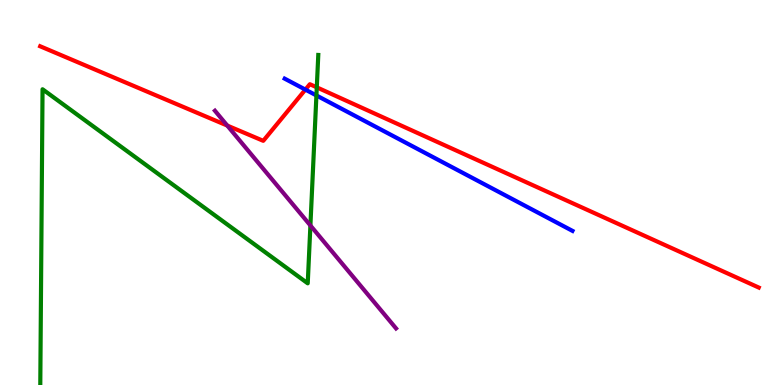[{'lines': ['blue', 'red'], 'intersections': [{'x': 3.94, 'y': 7.67}]}, {'lines': ['green', 'red'], 'intersections': [{'x': 4.09, 'y': 7.73}]}, {'lines': ['purple', 'red'], 'intersections': [{'x': 2.93, 'y': 6.74}]}, {'lines': ['blue', 'green'], 'intersections': [{'x': 4.08, 'y': 7.52}]}, {'lines': ['blue', 'purple'], 'intersections': []}, {'lines': ['green', 'purple'], 'intersections': [{'x': 4.01, 'y': 4.14}]}]